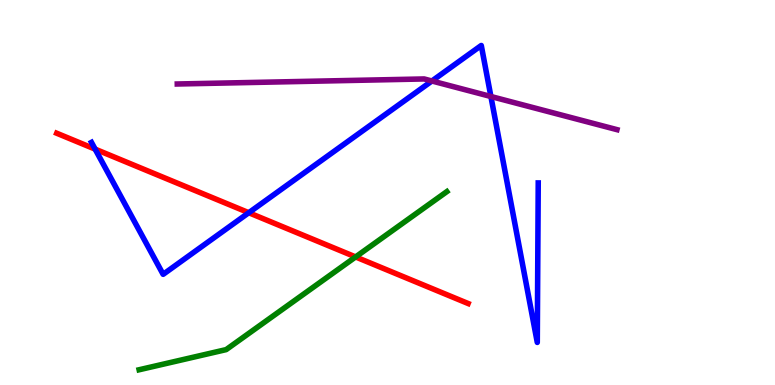[{'lines': ['blue', 'red'], 'intersections': [{'x': 1.23, 'y': 6.13}, {'x': 3.21, 'y': 4.47}]}, {'lines': ['green', 'red'], 'intersections': [{'x': 4.59, 'y': 3.33}]}, {'lines': ['purple', 'red'], 'intersections': []}, {'lines': ['blue', 'green'], 'intersections': []}, {'lines': ['blue', 'purple'], 'intersections': [{'x': 5.57, 'y': 7.9}, {'x': 6.33, 'y': 7.49}]}, {'lines': ['green', 'purple'], 'intersections': []}]